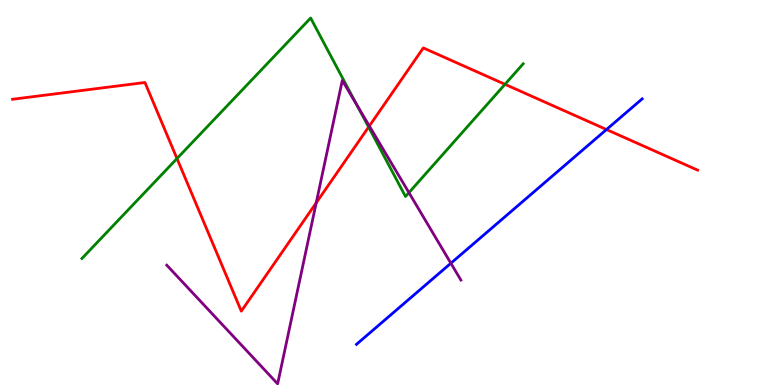[{'lines': ['blue', 'red'], 'intersections': [{'x': 7.83, 'y': 6.64}]}, {'lines': ['green', 'red'], 'intersections': [{'x': 2.28, 'y': 5.88}, {'x': 4.76, 'y': 6.7}, {'x': 6.52, 'y': 7.81}]}, {'lines': ['purple', 'red'], 'intersections': [{'x': 4.08, 'y': 4.73}, {'x': 4.77, 'y': 6.73}]}, {'lines': ['blue', 'green'], 'intersections': []}, {'lines': ['blue', 'purple'], 'intersections': [{'x': 5.82, 'y': 3.16}]}, {'lines': ['green', 'purple'], 'intersections': [{'x': 4.61, 'y': 7.27}, {'x': 5.28, 'y': 5.0}]}]